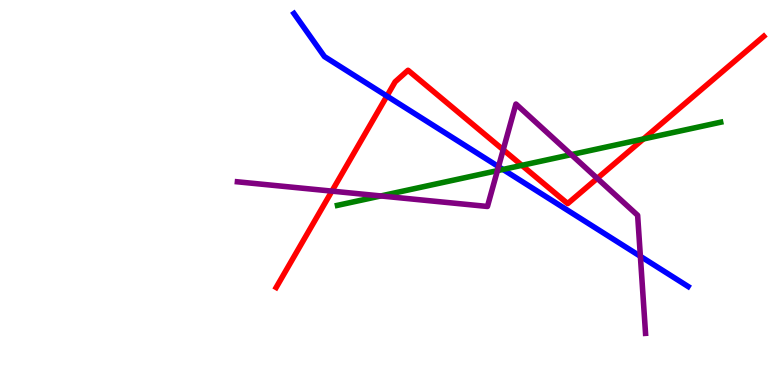[{'lines': ['blue', 'red'], 'intersections': [{'x': 4.99, 'y': 7.5}]}, {'lines': ['green', 'red'], 'intersections': [{'x': 6.73, 'y': 5.71}, {'x': 8.3, 'y': 6.39}]}, {'lines': ['purple', 'red'], 'intersections': [{'x': 4.28, 'y': 5.04}, {'x': 6.49, 'y': 6.11}, {'x': 7.71, 'y': 5.37}]}, {'lines': ['blue', 'green'], 'intersections': [{'x': 6.49, 'y': 5.6}]}, {'lines': ['blue', 'purple'], 'intersections': [{'x': 6.43, 'y': 5.67}, {'x': 8.26, 'y': 3.34}]}, {'lines': ['green', 'purple'], 'intersections': [{'x': 4.91, 'y': 4.91}, {'x': 6.42, 'y': 5.57}, {'x': 7.37, 'y': 5.98}]}]